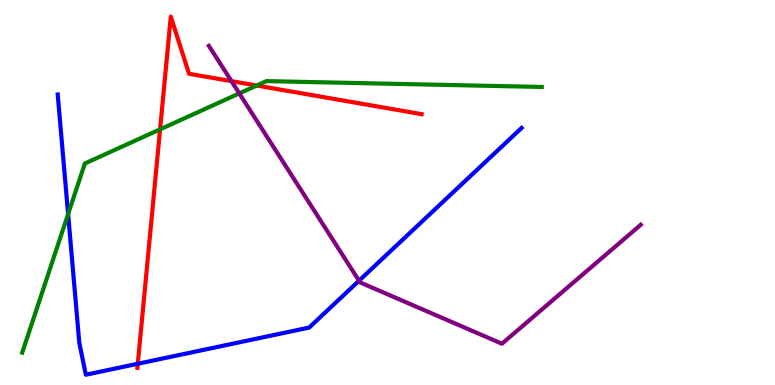[{'lines': ['blue', 'red'], 'intersections': [{'x': 1.78, 'y': 0.552}]}, {'lines': ['green', 'red'], 'intersections': [{'x': 2.07, 'y': 6.64}, {'x': 3.31, 'y': 7.78}]}, {'lines': ['purple', 'red'], 'intersections': [{'x': 2.99, 'y': 7.89}]}, {'lines': ['blue', 'green'], 'intersections': [{'x': 0.879, 'y': 4.44}]}, {'lines': ['blue', 'purple'], 'intersections': [{'x': 4.63, 'y': 2.71}]}, {'lines': ['green', 'purple'], 'intersections': [{'x': 3.09, 'y': 7.57}]}]